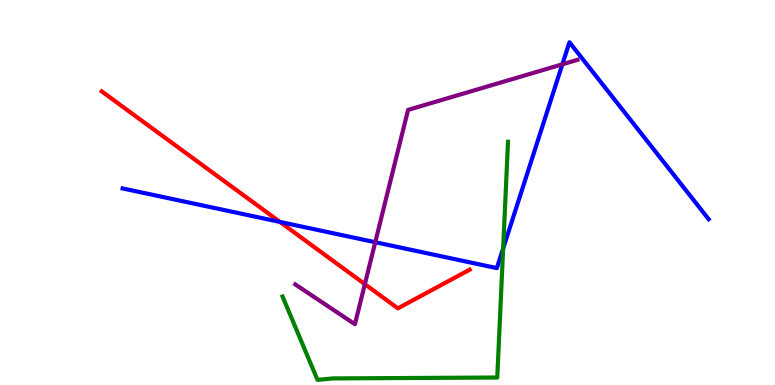[{'lines': ['blue', 'red'], 'intersections': [{'x': 3.61, 'y': 4.24}]}, {'lines': ['green', 'red'], 'intersections': []}, {'lines': ['purple', 'red'], 'intersections': [{'x': 4.71, 'y': 2.62}]}, {'lines': ['blue', 'green'], 'intersections': [{'x': 6.49, 'y': 3.54}]}, {'lines': ['blue', 'purple'], 'intersections': [{'x': 4.84, 'y': 3.71}, {'x': 7.26, 'y': 8.33}]}, {'lines': ['green', 'purple'], 'intersections': []}]